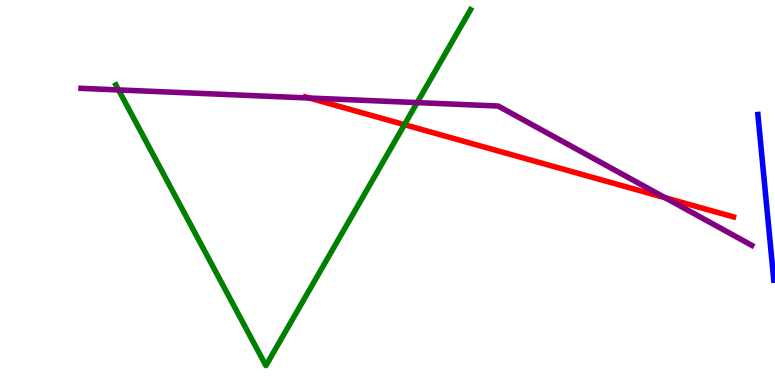[{'lines': ['blue', 'red'], 'intersections': []}, {'lines': ['green', 'red'], 'intersections': [{'x': 5.22, 'y': 6.76}]}, {'lines': ['purple', 'red'], 'intersections': [{'x': 3.99, 'y': 7.45}, {'x': 8.58, 'y': 4.86}]}, {'lines': ['blue', 'green'], 'intersections': []}, {'lines': ['blue', 'purple'], 'intersections': []}, {'lines': ['green', 'purple'], 'intersections': [{'x': 1.53, 'y': 7.66}, {'x': 5.38, 'y': 7.34}]}]